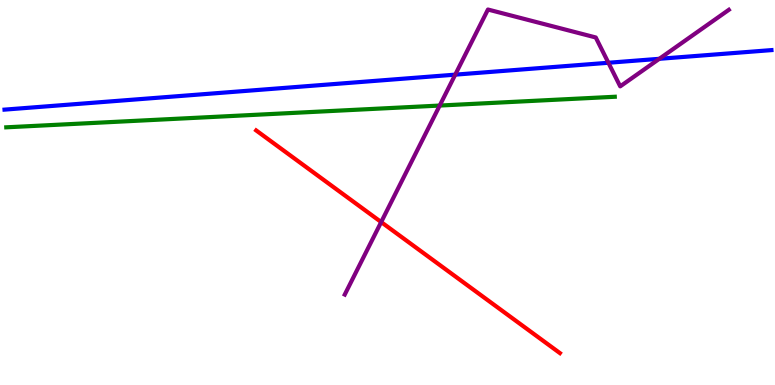[{'lines': ['blue', 'red'], 'intersections': []}, {'lines': ['green', 'red'], 'intersections': []}, {'lines': ['purple', 'red'], 'intersections': [{'x': 4.92, 'y': 4.23}]}, {'lines': ['blue', 'green'], 'intersections': []}, {'lines': ['blue', 'purple'], 'intersections': [{'x': 5.87, 'y': 8.06}, {'x': 7.85, 'y': 8.37}, {'x': 8.51, 'y': 8.47}]}, {'lines': ['green', 'purple'], 'intersections': [{'x': 5.67, 'y': 7.26}]}]